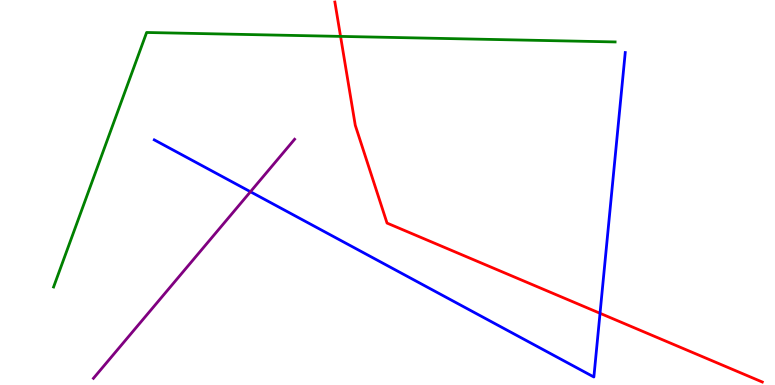[{'lines': ['blue', 'red'], 'intersections': [{'x': 7.74, 'y': 1.86}]}, {'lines': ['green', 'red'], 'intersections': [{'x': 4.39, 'y': 9.05}]}, {'lines': ['purple', 'red'], 'intersections': []}, {'lines': ['blue', 'green'], 'intersections': []}, {'lines': ['blue', 'purple'], 'intersections': [{'x': 3.23, 'y': 5.02}]}, {'lines': ['green', 'purple'], 'intersections': []}]